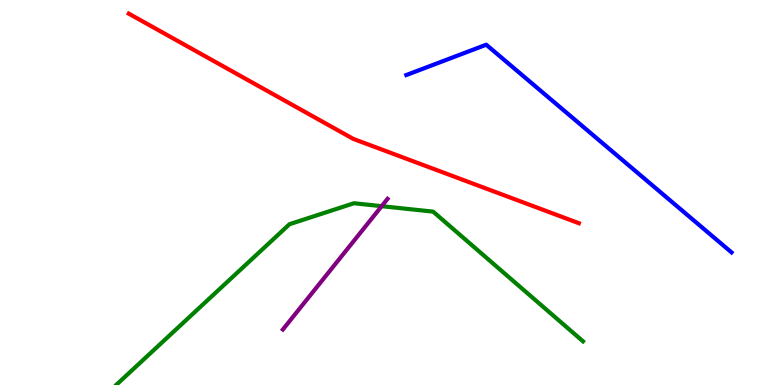[{'lines': ['blue', 'red'], 'intersections': []}, {'lines': ['green', 'red'], 'intersections': []}, {'lines': ['purple', 'red'], 'intersections': []}, {'lines': ['blue', 'green'], 'intersections': []}, {'lines': ['blue', 'purple'], 'intersections': []}, {'lines': ['green', 'purple'], 'intersections': [{'x': 4.92, 'y': 4.64}]}]